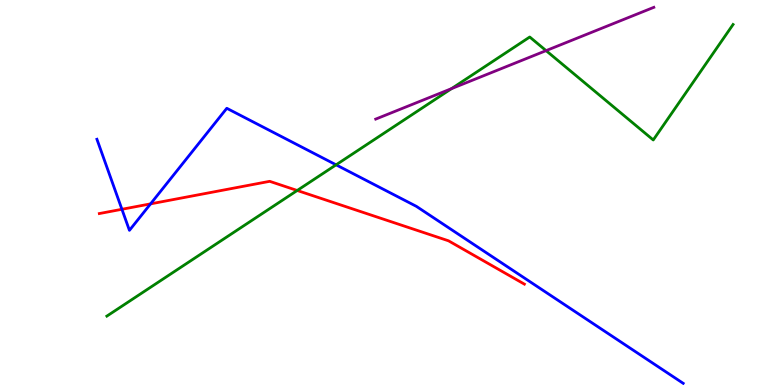[{'lines': ['blue', 'red'], 'intersections': [{'x': 1.57, 'y': 4.56}, {'x': 1.94, 'y': 4.7}]}, {'lines': ['green', 'red'], 'intersections': [{'x': 3.83, 'y': 5.05}]}, {'lines': ['purple', 'red'], 'intersections': []}, {'lines': ['blue', 'green'], 'intersections': [{'x': 4.34, 'y': 5.72}]}, {'lines': ['blue', 'purple'], 'intersections': []}, {'lines': ['green', 'purple'], 'intersections': [{'x': 5.83, 'y': 7.7}, {'x': 7.05, 'y': 8.68}]}]